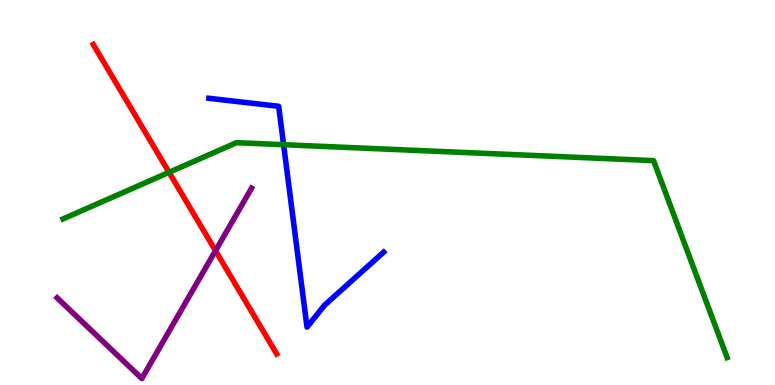[{'lines': ['blue', 'red'], 'intersections': []}, {'lines': ['green', 'red'], 'intersections': [{'x': 2.18, 'y': 5.52}]}, {'lines': ['purple', 'red'], 'intersections': [{'x': 2.78, 'y': 3.49}]}, {'lines': ['blue', 'green'], 'intersections': [{'x': 3.66, 'y': 6.24}]}, {'lines': ['blue', 'purple'], 'intersections': []}, {'lines': ['green', 'purple'], 'intersections': []}]